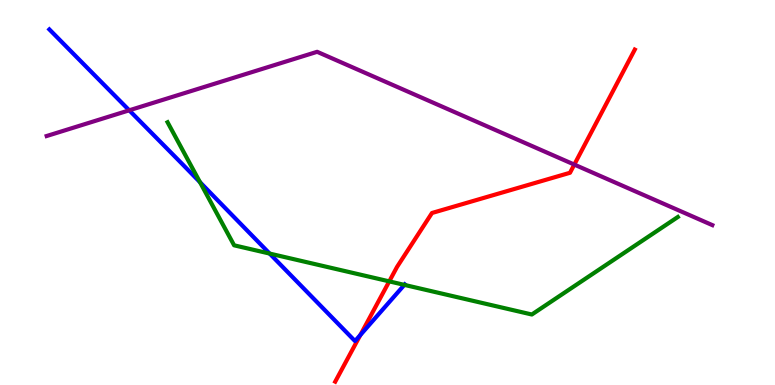[{'lines': ['blue', 'red'], 'intersections': [{'x': 4.65, 'y': 1.3}]}, {'lines': ['green', 'red'], 'intersections': [{'x': 5.02, 'y': 2.69}]}, {'lines': ['purple', 'red'], 'intersections': [{'x': 7.41, 'y': 5.73}]}, {'lines': ['blue', 'green'], 'intersections': [{'x': 2.58, 'y': 5.27}, {'x': 3.48, 'y': 3.41}, {'x': 5.22, 'y': 2.6}]}, {'lines': ['blue', 'purple'], 'intersections': [{'x': 1.67, 'y': 7.13}]}, {'lines': ['green', 'purple'], 'intersections': []}]